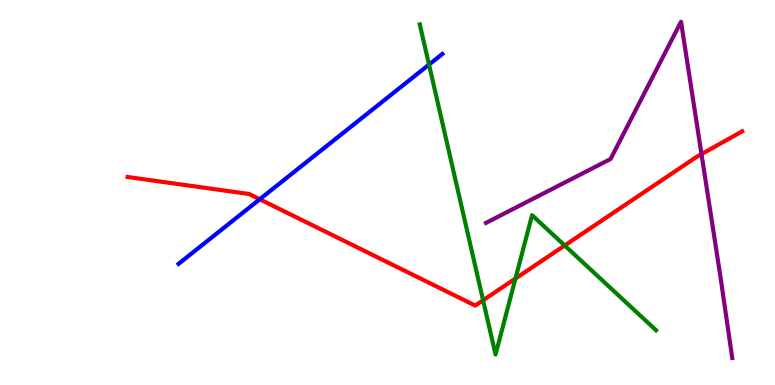[{'lines': ['blue', 'red'], 'intersections': [{'x': 3.35, 'y': 4.82}]}, {'lines': ['green', 'red'], 'intersections': [{'x': 6.23, 'y': 2.2}, {'x': 6.65, 'y': 2.76}, {'x': 7.29, 'y': 3.62}]}, {'lines': ['purple', 'red'], 'intersections': [{'x': 9.05, 'y': 6.0}]}, {'lines': ['blue', 'green'], 'intersections': [{'x': 5.54, 'y': 8.32}]}, {'lines': ['blue', 'purple'], 'intersections': []}, {'lines': ['green', 'purple'], 'intersections': []}]